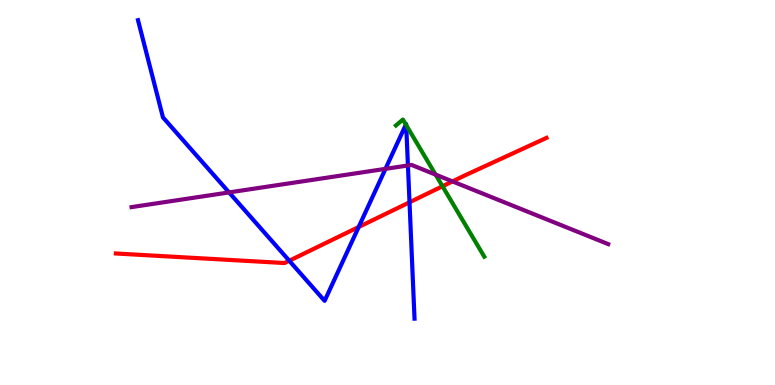[{'lines': ['blue', 'red'], 'intersections': [{'x': 3.73, 'y': 3.23}, {'x': 4.63, 'y': 4.1}, {'x': 5.28, 'y': 4.75}]}, {'lines': ['green', 'red'], 'intersections': [{'x': 5.71, 'y': 5.16}]}, {'lines': ['purple', 'red'], 'intersections': [{'x': 5.84, 'y': 5.29}]}, {'lines': ['blue', 'green'], 'intersections': [{'x': 5.24, 'y': 6.76}, {'x': 5.24, 'y': 6.75}]}, {'lines': ['blue', 'purple'], 'intersections': [{'x': 2.96, 'y': 5.0}, {'x': 4.97, 'y': 5.61}, {'x': 5.26, 'y': 5.7}]}, {'lines': ['green', 'purple'], 'intersections': [{'x': 5.62, 'y': 5.46}]}]